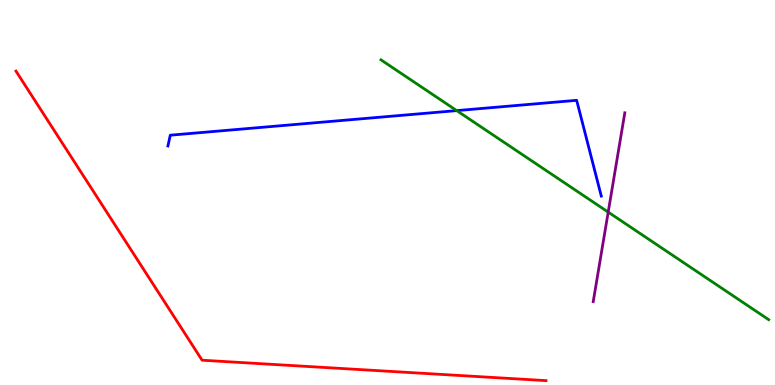[{'lines': ['blue', 'red'], 'intersections': []}, {'lines': ['green', 'red'], 'intersections': []}, {'lines': ['purple', 'red'], 'intersections': []}, {'lines': ['blue', 'green'], 'intersections': [{'x': 5.89, 'y': 7.13}]}, {'lines': ['blue', 'purple'], 'intersections': []}, {'lines': ['green', 'purple'], 'intersections': [{'x': 7.85, 'y': 4.49}]}]